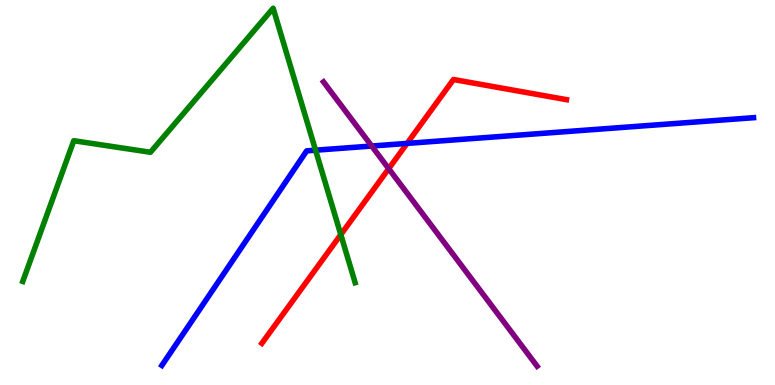[{'lines': ['blue', 'red'], 'intersections': [{'x': 5.25, 'y': 6.28}]}, {'lines': ['green', 'red'], 'intersections': [{'x': 4.4, 'y': 3.91}]}, {'lines': ['purple', 'red'], 'intersections': [{'x': 5.02, 'y': 5.62}]}, {'lines': ['blue', 'green'], 'intersections': [{'x': 4.07, 'y': 6.1}]}, {'lines': ['blue', 'purple'], 'intersections': [{'x': 4.8, 'y': 6.21}]}, {'lines': ['green', 'purple'], 'intersections': []}]